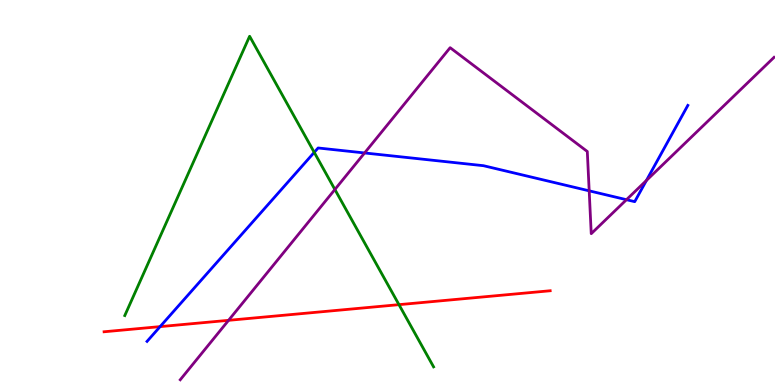[{'lines': ['blue', 'red'], 'intersections': [{'x': 2.07, 'y': 1.52}]}, {'lines': ['green', 'red'], 'intersections': [{'x': 5.15, 'y': 2.09}]}, {'lines': ['purple', 'red'], 'intersections': [{'x': 2.95, 'y': 1.68}]}, {'lines': ['blue', 'green'], 'intersections': [{'x': 4.05, 'y': 6.04}]}, {'lines': ['blue', 'purple'], 'intersections': [{'x': 4.7, 'y': 6.03}, {'x': 7.6, 'y': 5.04}, {'x': 8.08, 'y': 4.81}, {'x': 8.34, 'y': 5.31}]}, {'lines': ['green', 'purple'], 'intersections': [{'x': 4.32, 'y': 5.08}]}]